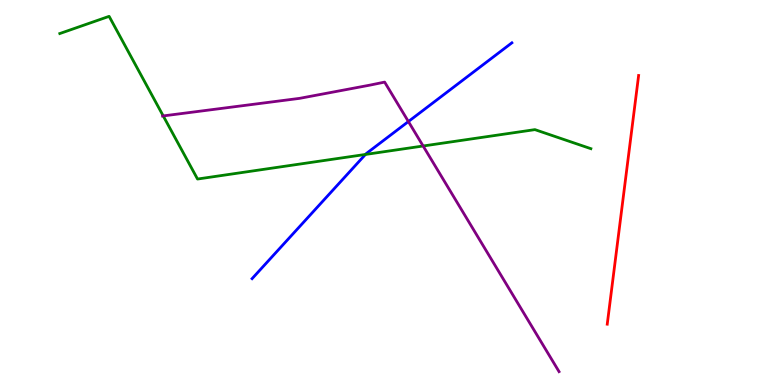[{'lines': ['blue', 'red'], 'intersections': []}, {'lines': ['green', 'red'], 'intersections': []}, {'lines': ['purple', 'red'], 'intersections': []}, {'lines': ['blue', 'green'], 'intersections': [{'x': 4.72, 'y': 5.99}]}, {'lines': ['blue', 'purple'], 'intersections': [{'x': 5.27, 'y': 6.84}]}, {'lines': ['green', 'purple'], 'intersections': [{'x': 2.11, 'y': 6.99}, {'x': 5.46, 'y': 6.21}]}]